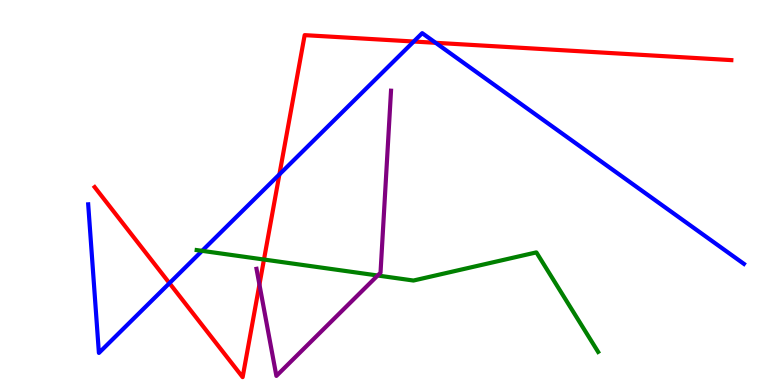[{'lines': ['blue', 'red'], 'intersections': [{'x': 2.19, 'y': 2.65}, {'x': 3.61, 'y': 5.47}, {'x': 5.34, 'y': 8.92}, {'x': 5.62, 'y': 8.89}]}, {'lines': ['green', 'red'], 'intersections': [{'x': 3.41, 'y': 3.26}]}, {'lines': ['purple', 'red'], 'intersections': [{'x': 3.35, 'y': 2.61}]}, {'lines': ['blue', 'green'], 'intersections': [{'x': 2.61, 'y': 3.48}]}, {'lines': ['blue', 'purple'], 'intersections': []}, {'lines': ['green', 'purple'], 'intersections': [{'x': 4.87, 'y': 2.84}]}]